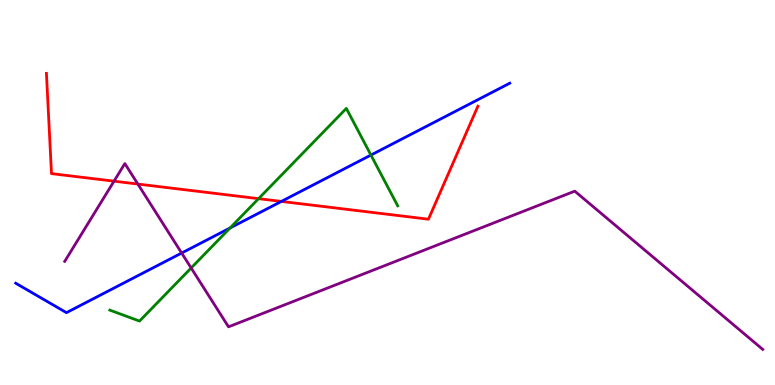[{'lines': ['blue', 'red'], 'intersections': [{'x': 3.63, 'y': 4.77}]}, {'lines': ['green', 'red'], 'intersections': [{'x': 3.34, 'y': 4.84}]}, {'lines': ['purple', 'red'], 'intersections': [{'x': 1.47, 'y': 5.29}, {'x': 1.78, 'y': 5.22}]}, {'lines': ['blue', 'green'], 'intersections': [{'x': 2.97, 'y': 4.08}, {'x': 4.79, 'y': 5.97}]}, {'lines': ['blue', 'purple'], 'intersections': [{'x': 2.34, 'y': 3.43}]}, {'lines': ['green', 'purple'], 'intersections': [{'x': 2.47, 'y': 3.04}]}]